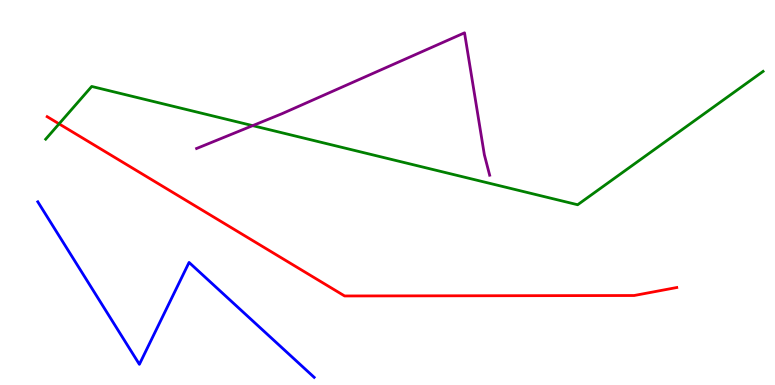[{'lines': ['blue', 'red'], 'intersections': []}, {'lines': ['green', 'red'], 'intersections': [{'x': 0.762, 'y': 6.78}]}, {'lines': ['purple', 'red'], 'intersections': []}, {'lines': ['blue', 'green'], 'intersections': []}, {'lines': ['blue', 'purple'], 'intersections': []}, {'lines': ['green', 'purple'], 'intersections': [{'x': 3.26, 'y': 6.74}]}]